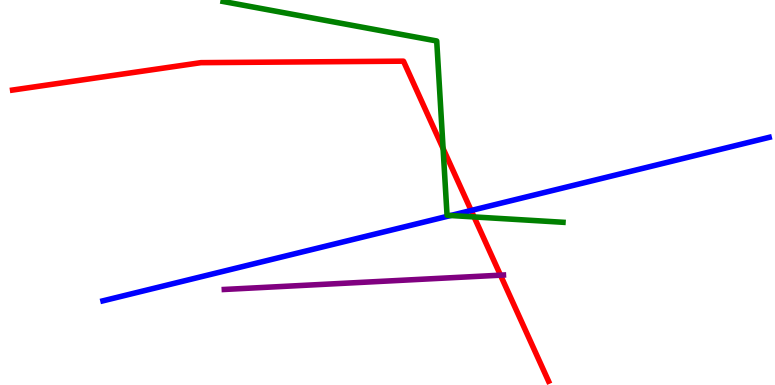[{'lines': ['blue', 'red'], 'intersections': [{'x': 6.08, 'y': 4.53}]}, {'lines': ['green', 'red'], 'intersections': [{'x': 5.72, 'y': 6.14}, {'x': 6.12, 'y': 4.37}]}, {'lines': ['purple', 'red'], 'intersections': [{'x': 6.46, 'y': 2.85}]}, {'lines': ['blue', 'green'], 'intersections': [{'x': 5.81, 'y': 4.4}]}, {'lines': ['blue', 'purple'], 'intersections': []}, {'lines': ['green', 'purple'], 'intersections': []}]